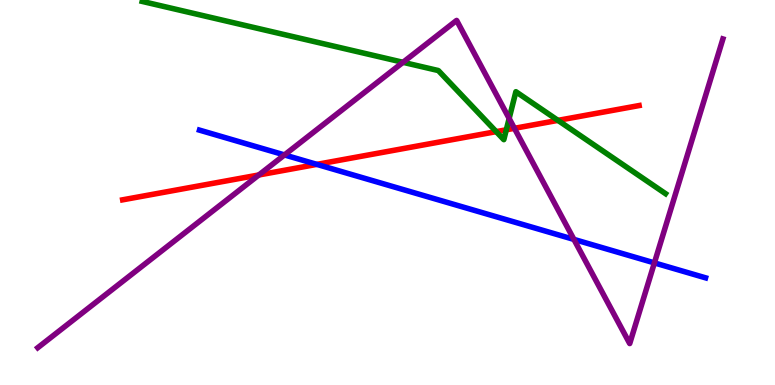[{'lines': ['blue', 'red'], 'intersections': [{'x': 4.09, 'y': 5.73}]}, {'lines': ['green', 'red'], 'intersections': [{'x': 6.4, 'y': 6.58}, {'x': 6.53, 'y': 6.63}, {'x': 7.2, 'y': 6.87}]}, {'lines': ['purple', 'red'], 'intersections': [{'x': 3.34, 'y': 5.46}, {'x': 6.64, 'y': 6.67}]}, {'lines': ['blue', 'green'], 'intersections': []}, {'lines': ['blue', 'purple'], 'intersections': [{'x': 3.67, 'y': 5.98}, {'x': 7.41, 'y': 3.78}, {'x': 8.44, 'y': 3.17}]}, {'lines': ['green', 'purple'], 'intersections': [{'x': 5.2, 'y': 8.38}, {'x': 6.57, 'y': 6.92}]}]